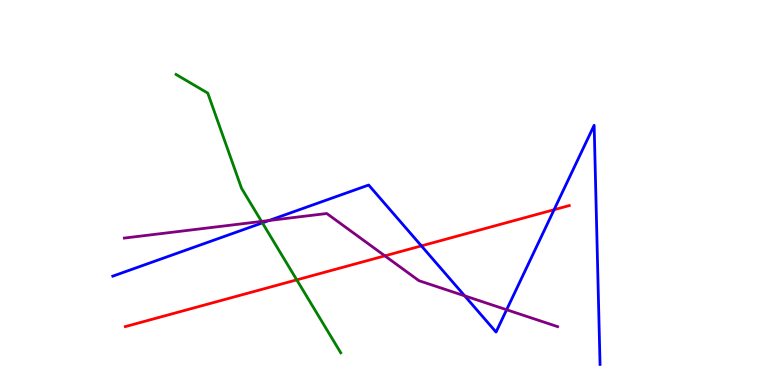[{'lines': ['blue', 'red'], 'intersections': [{'x': 5.44, 'y': 3.61}, {'x': 7.15, 'y': 4.55}]}, {'lines': ['green', 'red'], 'intersections': [{'x': 3.83, 'y': 2.73}]}, {'lines': ['purple', 'red'], 'intersections': [{'x': 4.97, 'y': 3.35}]}, {'lines': ['blue', 'green'], 'intersections': [{'x': 3.39, 'y': 4.21}]}, {'lines': ['blue', 'purple'], 'intersections': [{'x': 3.47, 'y': 4.27}, {'x': 6.0, 'y': 2.32}, {'x': 6.54, 'y': 1.95}]}, {'lines': ['green', 'purple'], 'intersections': [{'x': 3.37, 'y': 4.25}]}]